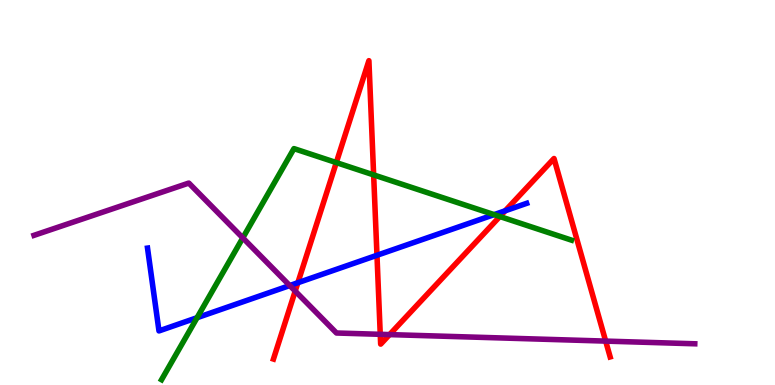[{'lines': ['blue', 'red'], 'intersections': [{'x': 3.84, 'y': 2.66}, {'x': 4.86, 'y': 3.37}, {'x': 6.52, 'y': 4.53}]}, {'lines': ['green', 'red'], 'intersections': [{'x': 4.34, 'y': 5.78}, {'x': 4.82, 'y': 5.46}, {'x': 6.45, 'y': 4.38}]}, {'lines': ['purple', 'red'], 'intersections': [{'x': 3.81, 'y': 2.44}, {'x': 4.91, 'y': 1.32}, {'x': 5.03, 'y': 1.31}, {'x': 7.82, 'y': 1.14}]}, {'lines': ['blue', 'green'], 'intersections': [{'x': 2.54, 'y': 1.75}, {'x': 6.38, 'y': 4.43}]}, {'lines': ['blue', 'purple'], 'intersections': [{'x': 3.74, 'y': 2.58}]}, {'lines': ['green', 'purple'], 'intersections': [{'x': 3.13, 'y': 3.82}]}]